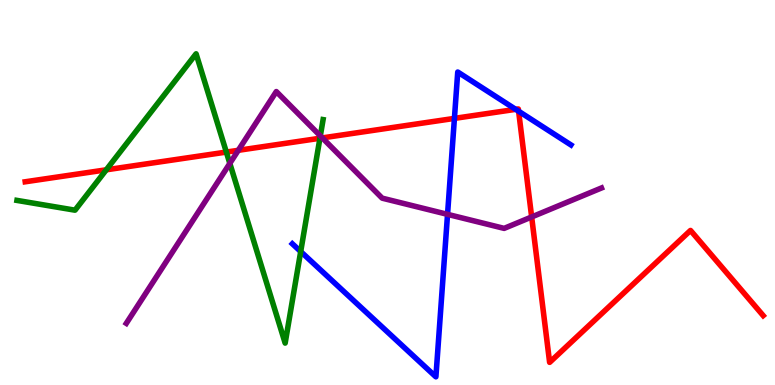[{'lines': ['blue', 'red'], 'intersections': [{'x': 5.86, 'y': 6.92}, {'x': 6.65, 'y': 7.16}, {'x': 6.69, 'y': 7.11}]}, {'lines': ['green', 'red'], 'intersections': [{'x': 1.37, 'y': 5.59}, {'x': 2.92, 'y': 6.05}, {'x': 4.13, 'y': 6.41}]}, {'lines': ['purple', 'red'], 'intersections': [{'x': 3.07, 'y': 6.1}, {'x': 4.16, 'y': 6.42}, {'x': 6.86, 'y': 4.36}]}, {'lines': ['blue', 'green'], 'intersections': [{'x': 3.88, 'y': 3.47}]}, {'lines': ['blue', 'purple'], 'intersections': [{'x': 5.77, 'y': 4.43}]}, {'lines': ['green', 'purple'], 'intersections': [{'x': 2.97, 'y': 5.76}, {'x': 4.13, 'y': 6.47}]}]